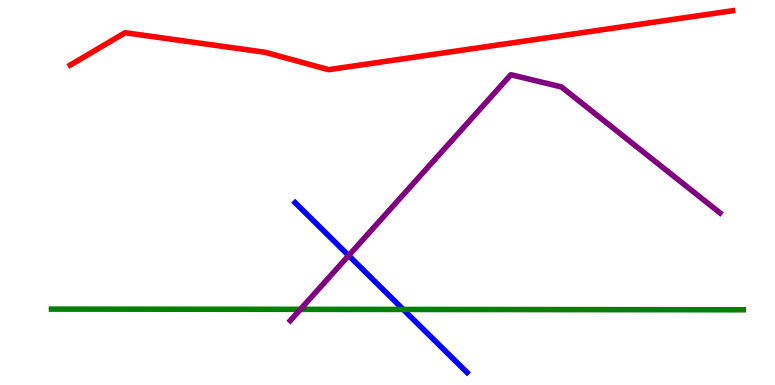[{'lines': ['blue', 'red'], 'intersections': []}, {'lines': ['green', 'red'], 'intersections': []}, {'lines': ['purple', 'red'], 'intersections': []}, {'lines': ['blue', 'green'], 'intersections': [{'x': 5.2, 'y': 1.96}]}, {'lines': ['blue', 'purple'], 'intersections': [{'x': 4.5, 'y': 3.36}]}, {'lines': ['green', 'purple'], 'intersections': [{'x': 3.88, 'y': 1.97}]}]